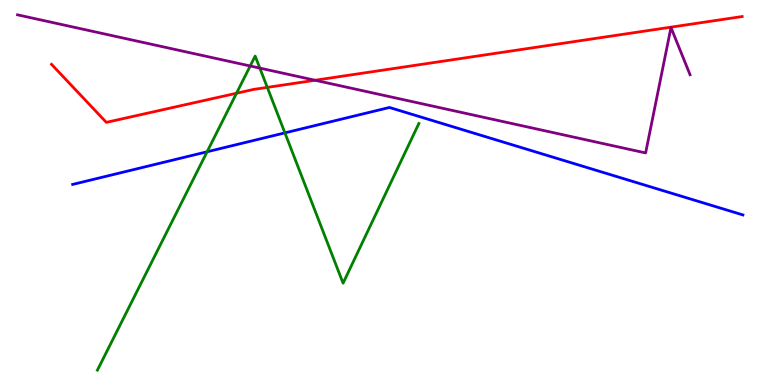[{'lines': ['blue', 'red'], 'intersections': []}, {'lines': ['green', 'red'], 'intersections': [{'x': 3.05, 'y': 7.58}, {'x': 3.45, 'y': 7.73}]}, {'lines': ['purple', 'red'], 'intersections': [{'x': 4.07, 'y': 7.92}]}, {'lines': ['blue', 'green'], 'intersections': [{'x': 2.67, 'y': 6.06}, {'x': 3.68, 'y': 6.55}]}, {'lines': ['blue', 'purple'], 'intersections': []}, {'lines': ['green', 'purple'], 'intersections': [{'x': 3.23, 'y': 8.29}, {'x': 3.35, 'y': 8.23}]}]